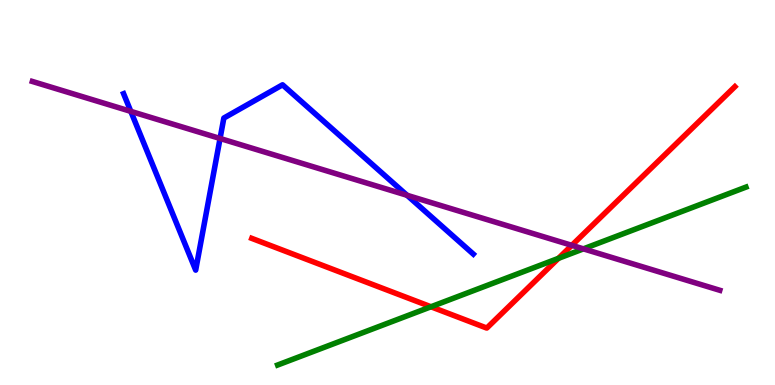[{'lines': ['blue', 'red'], 'intersections': []}, {'lines': ['green', 'red'], 'intersections': [{'x': 5.56, 'y': 2.03}, {'x': 7.21, 'y': 3.29}]}, {'lines': ['purple', 'red'], 'intersections': [{'x': 7.38, 'y': 3.63}]}, {'lines': ['blue', 'green'], 'intersections': []}, {'lines': ['blue', 'purple'], 'intersections': [{'x': 1.69, 'y': 7.11}, {'x': 2.84, 'y': 6.4}, {'x': 5.25, 'y': 4.93}]}, {'lines': ['green', 'purple'], 'intersections': [{'x': 7.53, 'y': 3.54}]}]